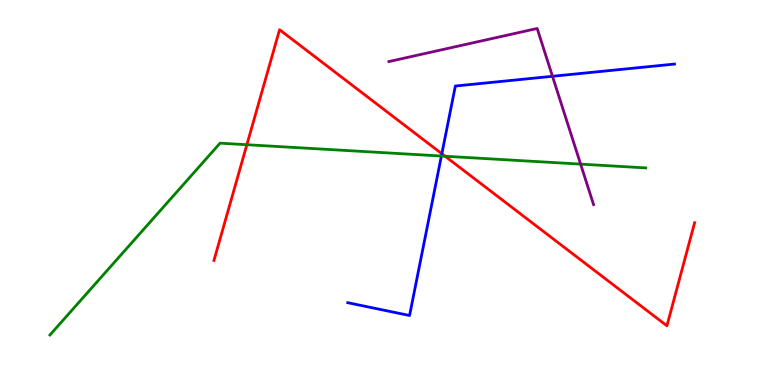[{'lines': ['blue', 'red'], 'intersections': [{'x': 5.7, 'y': 6.01}]}, {'lines': ['green', 'red'], 'intersections': [{'x': 3.19, 'y': 6.24}, {'x': 5.74, 'y': 5.94}]}, {'lines': ['purple', 'red'], 'intersections': []}, {'lines': ['blue', 'green'], 'intersections': [{'x': 5.7, 'y': 5.95}]}, {'lines': ['blue', 'purple'], 'intersections': [{'x': 7.13, 'y': 8.02}]}, {'lines': ['green', 'purple'], 'intersections': [{'x': 7.49, 'y': 5.74}]}]